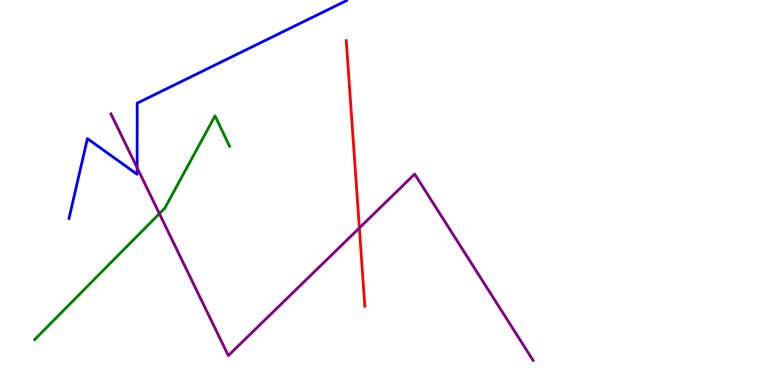[{'lines': ['blue', 'red'], 'intersections': []}, {'lines': ['green', 'red'], 'intersections': []}, {'lines': ['purple', 'red'], 'intersections': [{'x': 4.64, 'y': 4.08}]}, {'lines': ['blue', 'green'], 'intersections': []}, {'lines': ['blue', 'purple'], 'intersections': [{'x': 1.77, 'y': 5.64}]}, {'lines': ['green', 'purple'], 'intersections': [{'x': 2.06, 'y': 4.45}]}]